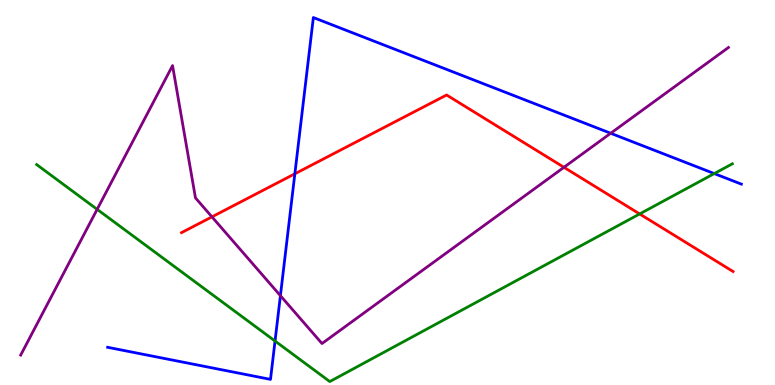[{'lines': ['blue', 'red'], 'intersections': [{'x': 3.8, 'y': 5.49}]}, {'lines': ['green', 'red'], 'intersections': [{'x': 8.25, 'y': 4.44}]}, {'lines': ['purple', 'red'], 'intersections': [{'x': 2.73, 'y': 4.37}, {'x': 7.28, 'y': 5.65}]}, {'lines': ['blue', 'green'], 'intersections': [{'x': 3.55, 'y': 1.14}, {'x': 9.22, 'y': 5.49}]}, {'lines': ['blue', 'purple'], 'intersections': [{'x': 3.62, 'y': 2.32}, {'x': 7.88, 'y': 6.54}]}, {'lines': ['green', 'purple'], 'intersections': [{'x': 1.25, 'y': 4.56}]}]